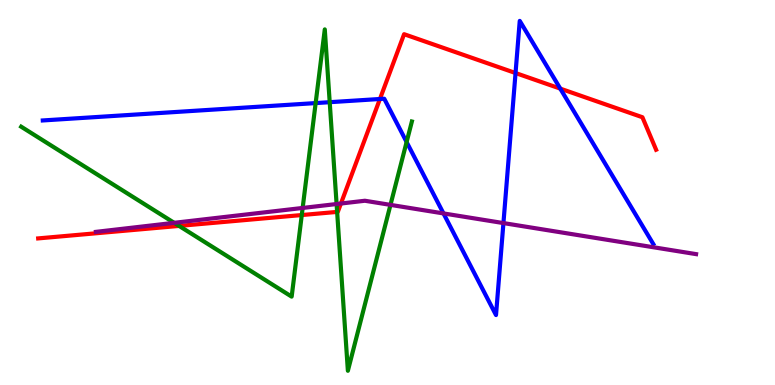[{'lines': ['blue', 'red'], 'intersections': [{'x': 4.9, 'y': 7.43}, {'x': 6.65, 'y': 8.1}, {'x': 7.23, 'y': 7.7}]}, {'lines': ['green', 'red'], 'intersections': [{'x': 2.31, 'y': 4.13}, {'x': 3.89, 'y': 4.41}, {'x': 4.35, 'y': 4.5}]}, {'lines': ['purple', 'red'], 'intersections': [{'x': 4.4, 'y': 4.71}]}, {'lines': ['blue', 'green'], 'intersections': [{'x': 4.07, 'y': 7.32}, {'x': 4.25, 'y': 7.35}, {'x': 5.25, 'y': 6.31}]}, {'lines': ['blue', 'purple'], 'intersections': [{'x': 5.72, 'y': 4.46}, {'x': 6.5, 'y': 4.21}]}, {'lines': ['green', 'purple'], 'intersections': [{'x': 2.25, 'y': 4.21}, {'x': 3.91, 'y': 4.6}, {'x': 4.34, 'y': 4.7}, {'x': 5.04, 'y': 4.68}]}]